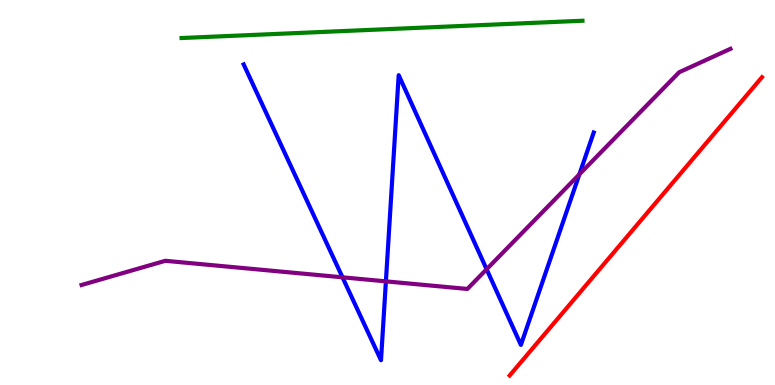[{'lines': ['blue', 'red'], 'intersections': []}, {'lines': ['green', 'red'], 'intersections': []}, {'lines': ['purple', 'red'], 'intersections': []}, {'lines': ['blue', 'green'], 'intersections': []}, {'lines': ['blue', 'purple'], 'intersections': [{'x': 4.42, 'y': 2.8}, {'x': 4.98, 'y': 2.69}, {'x': 6.28, 'y': 3.01}, {'x': 7.48, 'y': 5.47}]}, {'lines': ['green', 'purple'], 'intersections': []}]